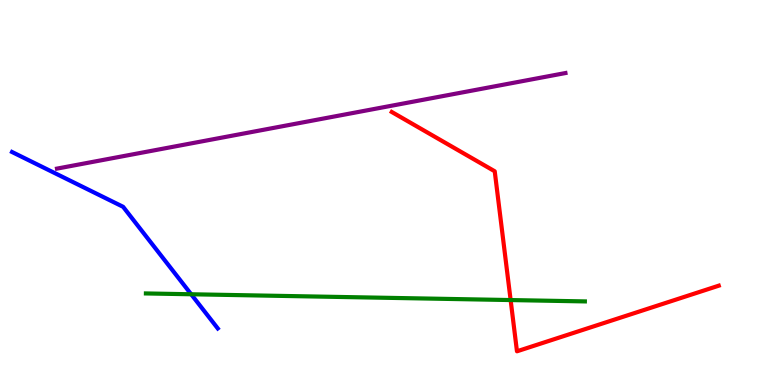[{'lines': ['blue', 'red'], 'intersections': []}, {'lines': ['green', 'red'], 'intersections': [{'x': 6.59, 'y': 2.21}]}, {'lines': ['purple', 'red'], 'intersections': []}, {'lines': ['blue', 'green'], 'intersections': [{'x': 2.47, 'y': 2.36}]}, {'lines': ['blue', 'purple'], 'intersections': []}, {'lines': ['green', 'purple'], 'intersections': []}]